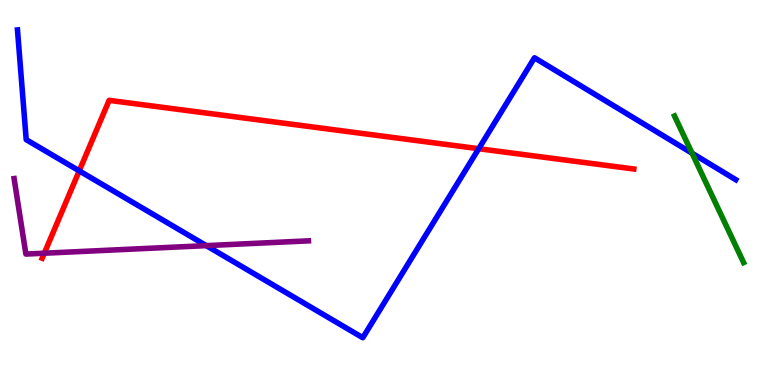[{'lines': ['blue', 'red'], 'intersections': [{'x': 1.02, 'y': 5.56}, {'x': 6.18, 'y': 6.14}]}, {'lines': ['green', 'red'], 'intersections': []}, {'lines': ['purple', 'red'], 'intersections': [{'x': 0.572, 'y': 3.42}]}, {'lines': ['blue', 'green'], 'intersections': [{'x': 8.93, 'y': 6.02}]}, {'lines': ['blue', 'purple'], 'intersections': [{'x': 2.66, 'y': 3.62}]}, {'lines': ['green', 'purple'], 'intersections': []}]